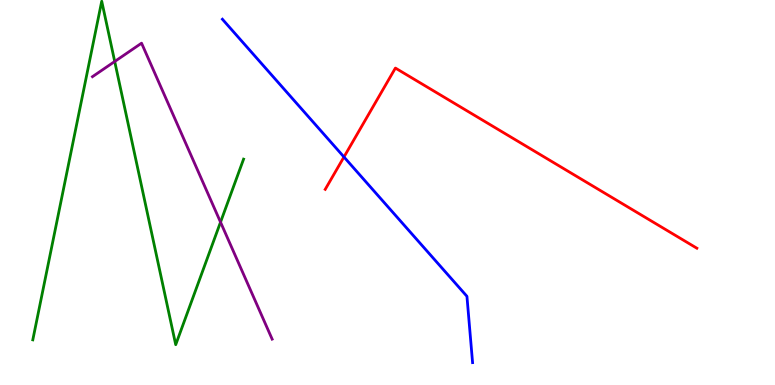[{'lines': ['blue', 'red'], 'intersections': [{'x': 4.44, 'y': 5.92}]}, {'lines': ['green', 'red'], 'intersections': []}, {'lines': ['purple', 'red'], 'intersections': []}, {'lines': ['blue', 'green'], 'intersections': []}, {'lines': ['blue', 'purple'], 'intersections': []}, {'lines': ['green', 'purple'], 'intersections': [{'x': 1.48, 'y': 8.4}, {'x': 2.85, 'y': 4.23}]}]